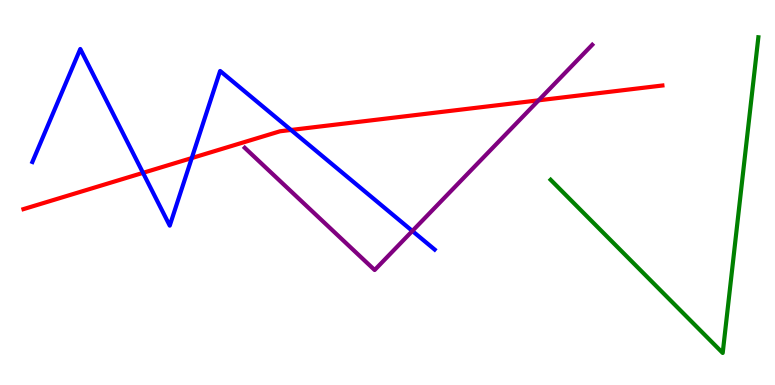[{'lines': ['blue', 'red'], 'intersections': [{'x': 1.85, 'y': 5.51}, {'x': 2.47, 'y': 5.89}, {'x': 3.75, 'y': 6.62}]}, {'lines': ['green', 'red'], 'intersections': []}, {'lines': ['purple', 'red'], 'intersections': [{'x': 6.95, 'y': 7.39}]}, {'lines': ['blue', 'green'], 'intersections': []}, {'lines': ['blue', 'purple'], 'intersections': [{'x': 5.32, 'y': 4.0}]}, {'lines': ['green', 'purple'], 'intersections': []}]